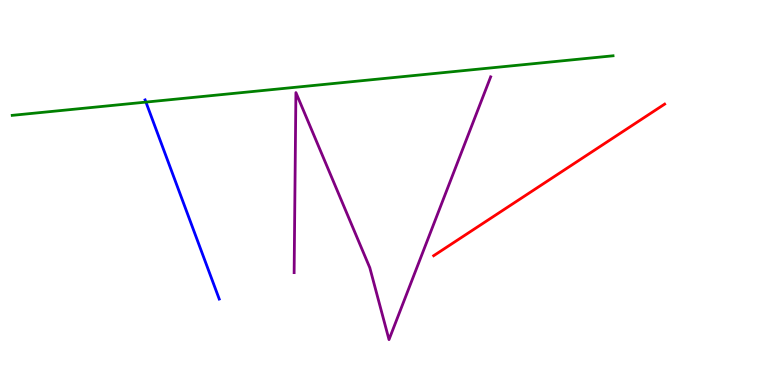[{'lines': ['blue', 'red'], 'intersections': []}, {'lines': ['green', 'red'], 'intersections': []}, {'lines': ['purple', 'red'], 'intersections': []}, {'lines': ['blue', 'green'], 'intersections': [{'x': 1.88, 'y': 7.35}]}, {'lines': ['blue', 'purple'], 'intersections': []}, {'lines': ['green', 'purple'], 'intersections': []}]